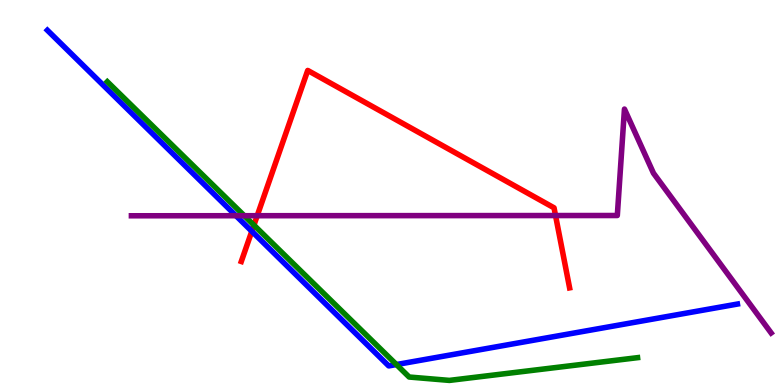[{'lines': ['blue', 'red'], 'intersections': [{'x': 3.25, 'y': 3.99}]}, {'lines': ['green', 'red'], 'intersections': [{'x': 3.28, 'y': 4.15}]}, {'lines': ['purple', 'red'], 'intersections': [{'x': 3.32, 'y': 4.4}, {'x': 7.17, 'y': 4.4}]}, {'lines': ['blue', 'green'], 'intersections': [{'x': 5.12, 'y': 0.531}]}, {'lines': ['blue', 'purple'], 'intersections': [{'x': 3.05, 'y': 4.4}]}, {'lines': ['green', 'purple'], 'intersections': [{'x': 3.15, 'y': 4.4}]}]